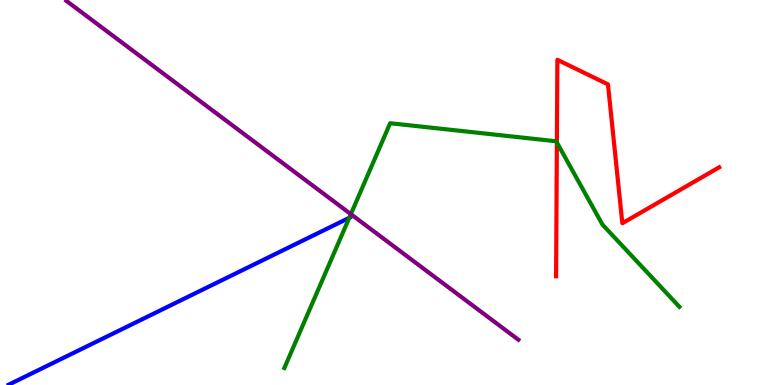[{'lines': ['blue', 'red'], 'intersections': []}, {'lines': ['green', 'red'], 'intersections': [{'x': 7.19, 'y': 6.3}]}, {'lines': ['purple', 'red'], 'intersections': []}, {'lines': ['blue', 'green'], 'intersections': [{'x': 4.51, 'y': 4.34}]}, {'lines': ['blue', 'purple'], 'intersections': []}, {'lines': ['green', 'purple'], 'intersections': [{'x': 4.53, 'y': 4.44}]}]